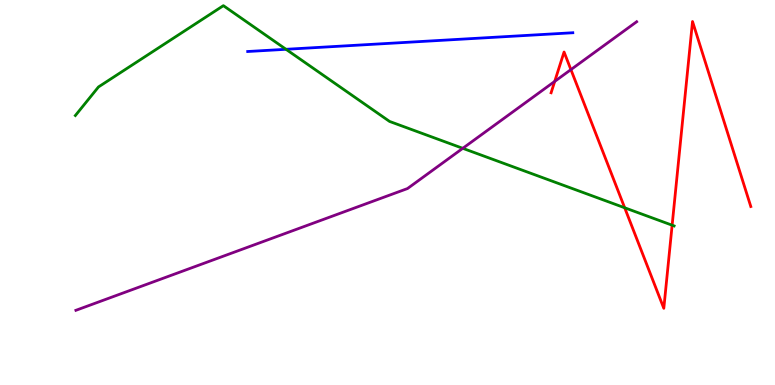[{'lines': ['blue', 'red'], 'intersections': []}, {'lines': ['green', 'red'], 'intersections': [{'x': 8.06, 'y': 4.6}, {'x': 8.67, 'y': 4.15}]}, {'lines': ['purple', 'red'], 'intersections': [{'x': 7.16, 'y': 7.89}, {'x': 7.37, 'y': 8.19}]}, {'lines': ['blue', 'green'], 'intersections': [{'x': 3.69, 'y': 8.72}]}, {'lines': ['blue', 'purple'], 'intersections': []}, {'lines': ['green', 'purple'], 'intersections': [{'x': 5.97, 'y': 6.15}]}]